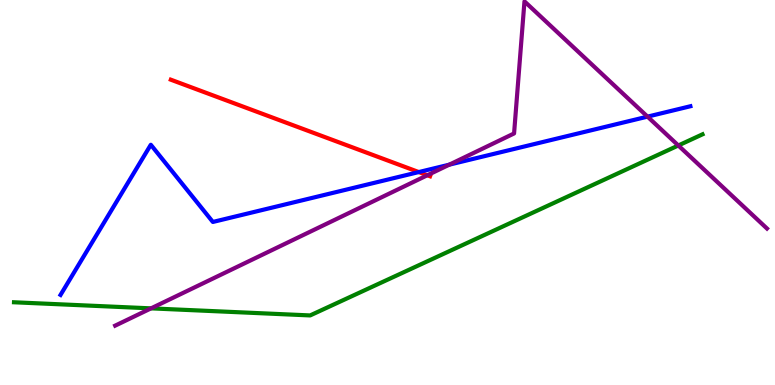[{'lines': ['blue', 'red'], 'intersections': [{'x': 5.4, 'y': 5.53}]}, {'lines': ['green', 'red'], 'intersections': []}, {'lines': ['purple', 'red'], 'intersections': [{'x': 5.51, 'y': 5.45}]}, {'lines': ['blue', 'green'], 'intersections': []}, {'lines': ['blue', 'purple'], 'intersections': [{'x': 5.8, 'y': 5.72}, {'x': 8.36, 'y': 6.97}]}, {'lines': ['green', 'purple'], 'intersections': [{'x': 1.95, 'y': 1.99}, {'x': 8.75, 'y': 6.22}]}]